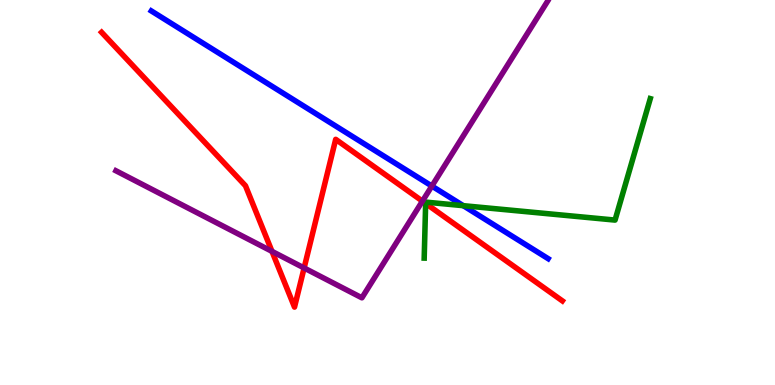[{'lines': ['blue', 'red'], 'intersections': []}, {'lines': ['green', 'red'], 'intersections': [{'x': 5.49, 'y': 4.72}]}, {'lines': ['purple', 'red'], 'intersections': [{'x': 3.51, 'y': 3.47}, {'x': 3.92, 'y': 3.04}, {'x': 5.45, 'y': 4.78}]}, {'lines': ['blue', 'green'], 'intersections': [{'x': 5.98, 'y': 4.66}]}, {'lines': ['blue', 'purple'], 'intersections': [{'x': 5.57, 'y': 5.17}]}, {'lines': ['green', 'purple'], 'intersections': []}]